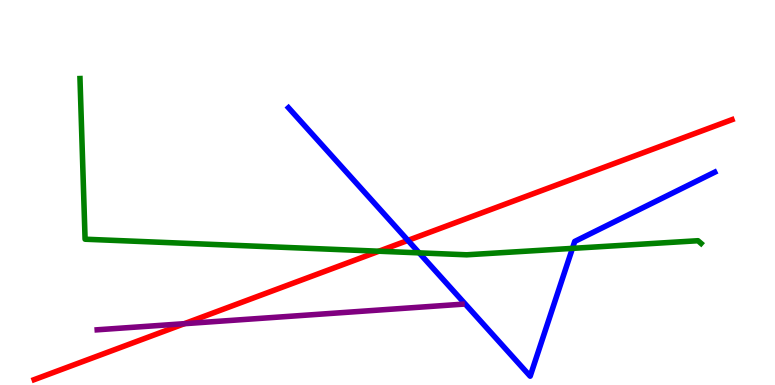[{'lines': ['blue', 'red'], 'intersections': [{'x': 5.26, 'y': 3.76}]}, {'lines': ['green', 'red'], 'intersections': [{'x': 4.89, 'y': 3.47}]}, {'lines': ['purple', 'red'], 'intersections': [{'x': 2.38, 'y': 1.59}]}, {'lines': ['blue', 'green'], 'intersections': [{'x': 5.41, 'y': 3.43}, {'x': 7.39, 'y': 3.55}]}, {'lines': ['blue', 'purple'], 'intersections': []}, {'lines': ['green', 'purple'], 'intersections': []}]